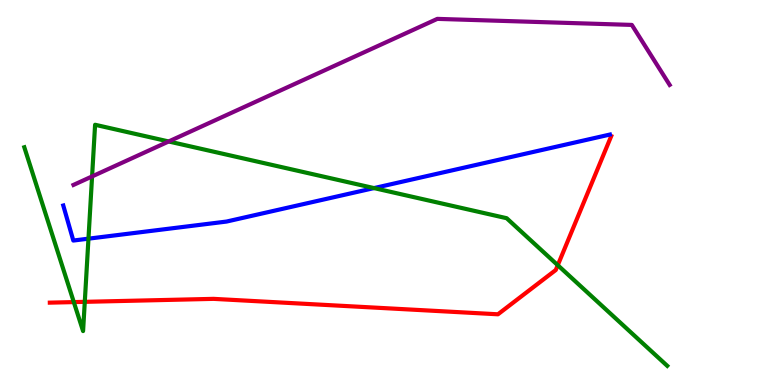[{'lines': ['blue', 'red'], 'intersections': []}, {'lines': ['green', 'red'], 'intersections': [{'x': 0.952, 'y': 2.15}, {'x': 1.09, 'y': 2.16}, {'x': 7.2, 'y': 3.11}]}, {'lines': ['purple', 'red'], 'intersections': []}, {'lines': ['blue', 'green'], 'intersections': [{'x': 1.14, 'y': 3.8}, {'x': 4.83, 'y': 5.11}]}, {'lines': ['blue', 'purple'], 'intersections': []}, {'lines': ['green', 'purple'], 'intersections': [{'x': 1.19, 'y': 5.42}, {'x': 2.18, 'y': 6.33}]}]